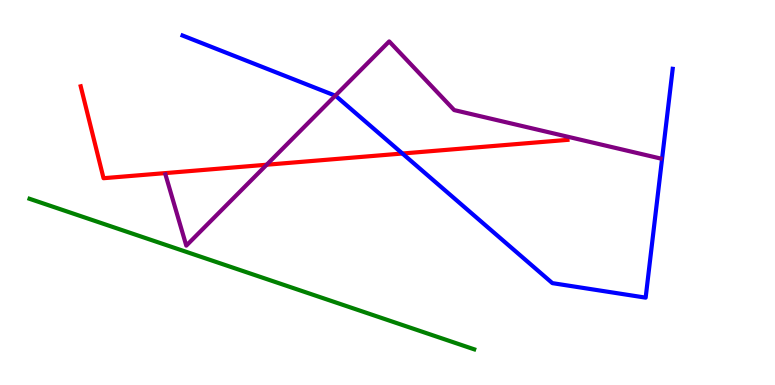[{'lines': ['blue', 'red'], 'intersections': [{'x': 5.19, 'y': 6.01}]}, {'lines': ['green', 'red'], 'intersections': []}, {'lines': ['purple', 'red'], 'intersections': [{'x': 3.44, 'y': 5.72}]}, {'lines': ['blue', 'green'], 'intersections': []}, {'lines': ['blue', 'purple'], 'intersections': [{'x': 4.33, 'y': 7.51}]}, {'lines': ['green', 'purple'], 'intersections': []}]